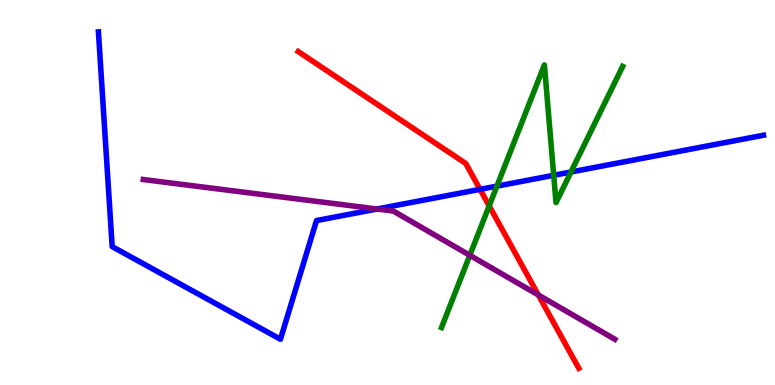[{'lines': ['blue', 'red'], 'intersections': [{'x': 6.19, 'y': 5.08}]}, {'lines': ['green', 'red'], 'intersections': [{'x': 6.31, 'y': 4.65}]}, {'lines': ['purple', 'red'], 'intersections': [{'x': 6.95, 'y': 2.34}]}, {'lines': ['blue', 'green'], 'intersections': [{'x': 6.41, 'y': 5.17}, {'x': 7.14, 'y': 5.45}, {'x': 7.37, 'y': 5.53}]}, {'lines': ['blue', 'purple'], 'intersections': [{'x': 4.87, 'y': 4.57}]}, {'lines': ['green', 'purple'], 'intersections': [{'x': 6.06, 'y': 3.37}]}]